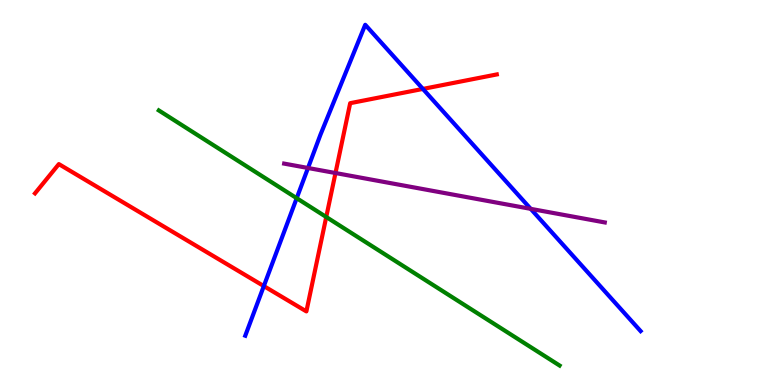[{'lines': ['blue', 'red'], 'intersections': [{'x': 3.4, 'y': 2.57}, {'x': 5.46, 'y': 7.69}]}, {'lines': ['green', 'red'], 'intersections': [{'x': 4.21, 'y': 4.36}]}, {'lines': ['purple', 'red'], 'intersections': [{'x': 4.33, 'y': 5.51}]}, {'lines': ['blue', 'green'], 'intersections': [{'x': 3.83, 'y': 4.85}]}, {'lines': ['blue', 'purple'], 'intersections': [{'x': 3.97, 'y': 5.64}, {'x': 6.85, 'y': 4.58}]}, {'lines': ['green', 'purple'], 'intersections': []}]